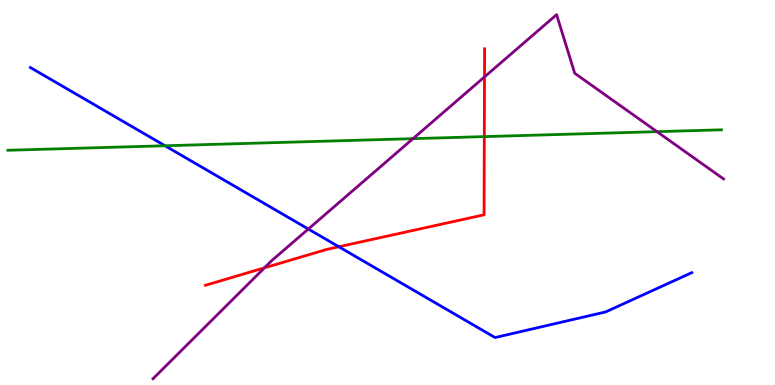[{'lines': ['blue', 'red'], 'intersections': [{'x': 4.37, 'y': 3.59}]}, {'lines': ['green', 'red'], 'intersections': [{'x': 6.25, 'y': 6.45}]}, {'lines': ['purple', 'red'], 'intersections': [{'x': 3.41, 'y': 3.04}, {'x': 6.25, 'y': 8.0}]}, {'lines': ['blue', 'green'], 'intersections': [{'x': 2.13, 'y': 6.21}]}, {'lines': ['blue', 'purple'], 'intersections': [{'x': 3.98, 'y': 4.05}]}, {'lines': ['green', 'purple'], 'intersections': [{'x': 5.33, 'y': 6.4}, {'x': 8.48, 'y': 6.58}]}]